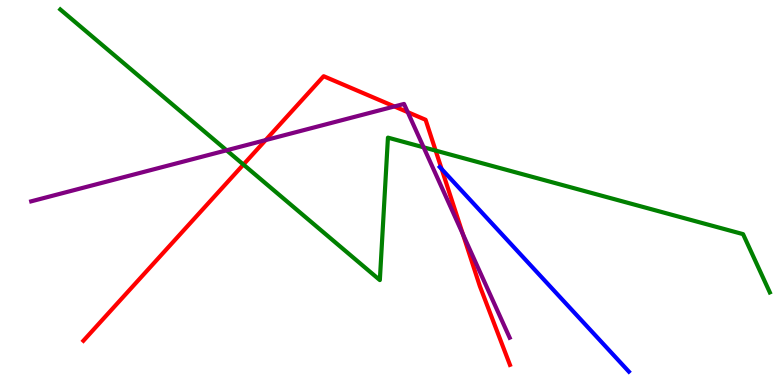[{'lines': ['blue', 'red'], 'intersections': [{'x': 5.7, 'y': 5.61}]}, {'lines': ['green', 'red'], 'intersections': [{'x': 3.14, 'y': 5.73}, {'x': 5.62, 'y': 6.09}]}, {'lines': ['purple', 'red'], 'intersections': [{'x': 3.43, 'y': 6.36}, {'x': 5.09, 'y': 7.23}, {'x': 5.26, 'y': 7.09}, {'x': 5.97, 'y': 3.91}]}, {'lines': ['blue', 'green'], 'intersections': []}, {'lines': ['blue', 'purple'], 'intersections': []}, {'lines': ['green', 'purple'], 'intersections': [{'x': 2.92, 'y': 6.1}, {'x': 5.47, 'y': 6.17}]}]